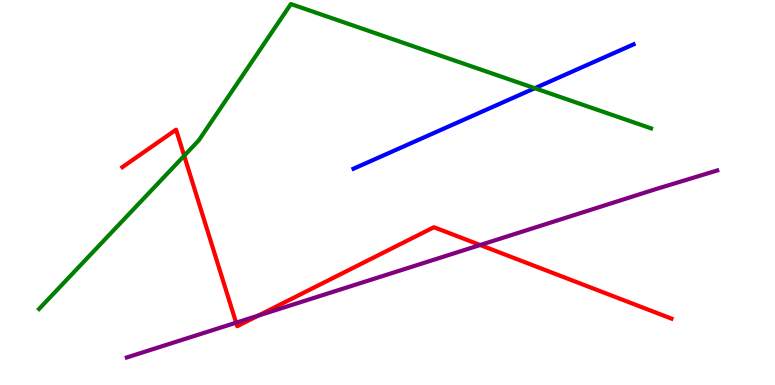[{'lines': ['blue', 'red'], 'intersections': []}, {'lines': ['green', 'red'], 'intersections': [{'x': 2.38, 'y': 5.95}]}, {'lines': ['purple', 'red'], 'intersections': [{'x': 3.05, 'y': 1.62}, {'x': 3.33, 'y': 1.8}, {'x': 6.2, 'y': 3.64}]}, {'lines': ['blue', 'green'], 'intersections': [{'x': 6.9, 'y': 7.71}]}, {'lines': ['blue', 'purple'], 'intersections': []}, {'lines': ['green', 'purple'], 'intersections': []}]